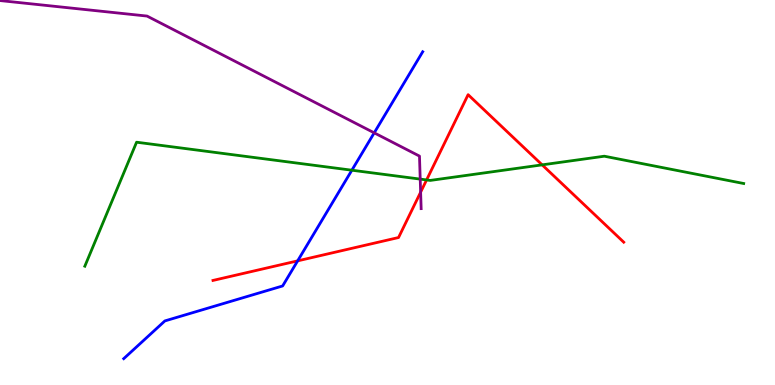[{'lines': ['blue', 'red'], 'intersections': [{'x': 3.84, 'y': 3.22}]}, {'lines': ['green', 'red'], 'intersections': [{'x': 5.5, 'y': 5.33}, {'x': 7.0, 'y': 5.72}]}, {'lines': ['purple', 'red'], 'intersections': [{'x': 5.43, 'y': 5.01}]}, {'lines': ['blue', 'green'], 'intersections': [{'x': 4.54, 'y': 5.58}]}, {'lines': ['blue', 'purple'], 'intersections': [{'x': 4.83, 'y': 6.55}]}, {'lines': ['green', 'purple'], 'intersections': [{'x': 5.42, 'y': 5.35}]}]